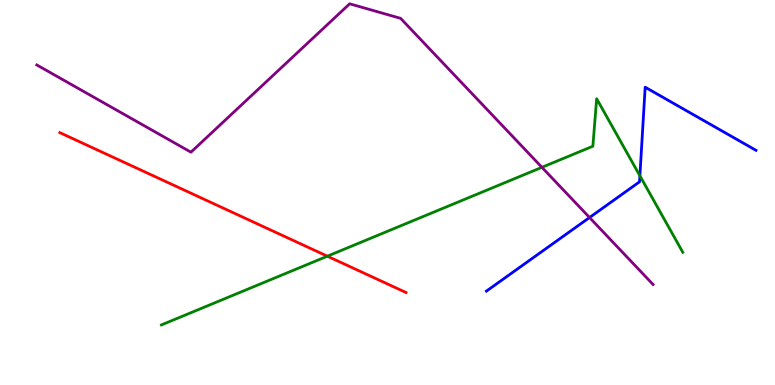[{'lines': ['blue', 'red'], 'intersections': []}, {'lines': ['green', 'red'], 'intersections': [{'x': 4.22, 'y': 3.35}]}, {'lines': ['purple', 'red'], 'intersections': []}, {'lines': ['blue', 'green'], 'intersections': [{'x': 8.26, 'y': 5.43}]}, {'lines': ['blue', 'purple'], 'intersections': [{'x': 7.61, 'y': 4.35}]}, {'lines': ['green', 'purple'], 'intersections': [{'x': 6.99, 'y': 5.65}]}]